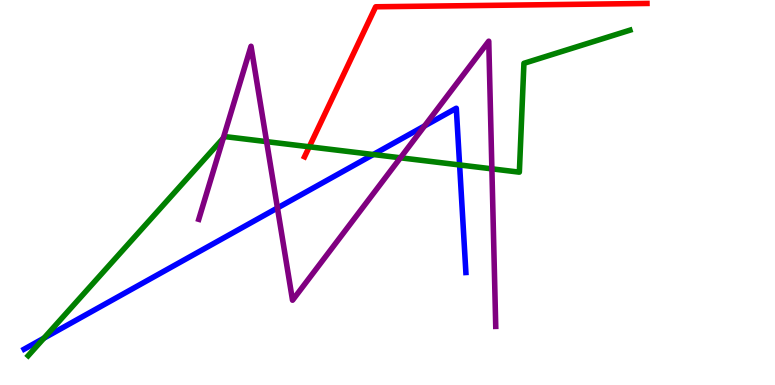[{'lines': ['blue', 'red'], 'intersections': []}, {'lines': ['green', 'red'], 'intersections': [{'x': 3.99, 'y': 6.19}]}, {'lines': ['purple', 'red'], 'intersections': []}, {'lines': ['blue', 'green'], 'intersections': [{'x': 0.567, 'y': 1.22}, {'x': 4.82, 'y': 5.99}, {'x': 5.93, 'y': 5.72}]}, {'lines': ['blue', 'purple'], 'intersections': [{'x': 3.58, 'y': 4.6}, {'x': 5.48, 'y': 6.73}]}, {'lines': ['green', 'purple'], 'intersections': [{'x': 2.88, 'y': 6.41}, {'x': 3.44, 'y': 6.32}, {'x': 5.17, 'y': 5.9}, {'x': 6.35, 'y': 5.61}]}]